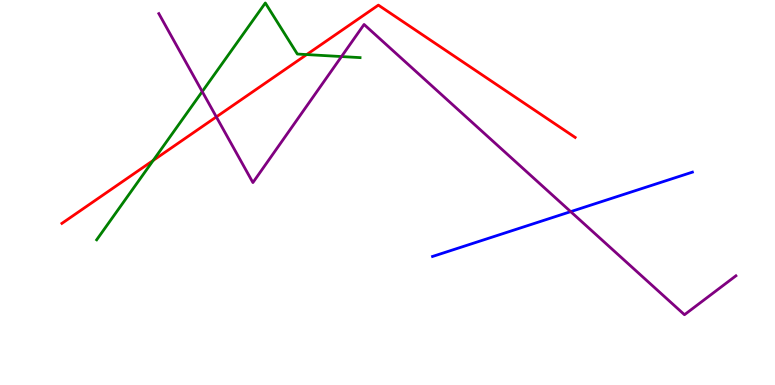[{'lines': ['blue', 'red'], 'intersections': []}, {'lines': ['green', 'red'], 'intersections': [{'x': 1.98, 'y': 5.83}, {'x': 3.96, 'y': 8.58}]}, {'lines': ['purple', 'red'], 'intersections': [{'x': 2.79, 'y': 6.96}]}, {'lines': ['blue', 'green'], 'intersections': []}, {'lines': ['blue', 'purple'], 'intersections': [{'x': 7.36, 'y': 4.5}]}, {'lines': ['green', 'purple'], 'intersections': [{'x': 2.61, 'y': 7.62}, {'x': 4.41, 'y': 8.53}]}]